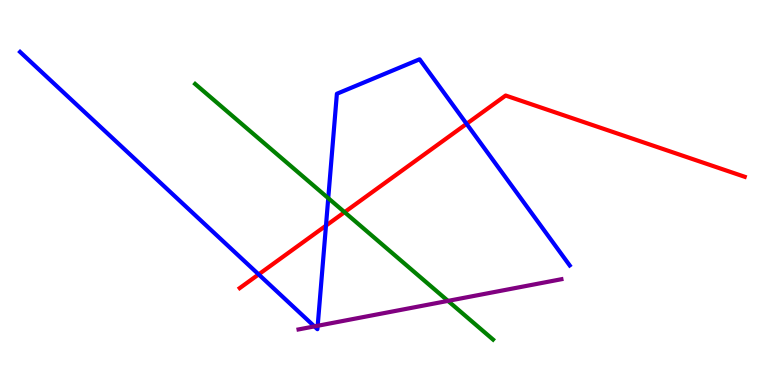[{'lines': ['blue', 'red'], 'intersections': [{'x': 3.34, 'y': 2.87}, {'x': 4.21, 'y': 4.14}, {'x': 6.02, 'y': 6.78}]}, {'lines': ['green', 'red'], 'intersections': [{'x': 4.45, 'y': 4.49}]}, {'lines': ['purple', 'red'], 'intersections': []}, {'lines': ['blue', 'green'], 'intersections': [{'x': 4.24, 'y': 4.85}]}, {'lines': ['blue', 'purple'], 'intersections': [{'x': 4.06, 'y': 1.52}, {'x': 4.1, 'y': 1.54}]}, {'lines': ['green', 'purple'], 'intersections': [{'x': 5.78, 'y': 2.18}]}]